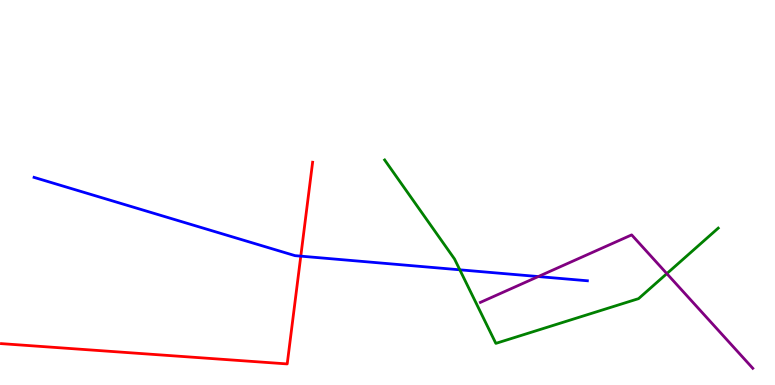[{'lines': ['blue', 'red'], 'intersections': [{'x': 3.88, 'y': 3.35}]}, {'lines': ['green', 'red'], 'intersections': []}, {'lines': ['purple', 'red'], 'intersections': []}, {'lines': ['blue', 'green'], 'intersections': [{'x': 5.93, 'y': 2.99}]}, {'lines': ['blue', 'purple'], 'intersections': [{'x': 6.95, 'y': 2.82}]}, {'lines': ['green', 'purple'], 'intersections': [{'x': 8.6, 'y': 2.89}]}]